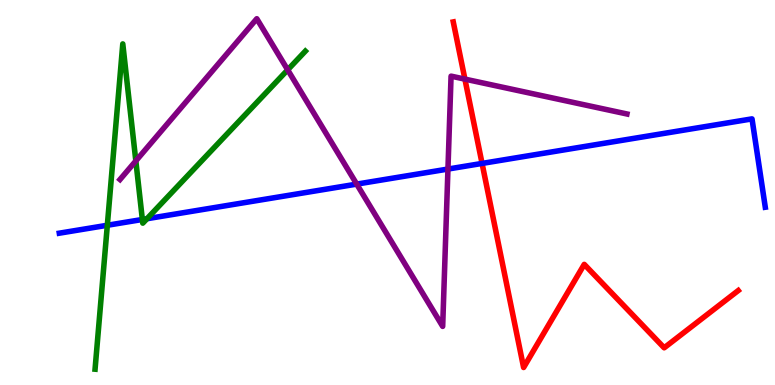[{'lines': ['blue', 'red'], 'intersections': [{'x': 6.22, 'y': 5.76}]}, {'lines': ['green', 'red'], 'intersections': []}, {'lines': ['purple', 'red'], 'intersections': [{'x': 6.0, 'y': 7.94}]}, {'lines': ['blue', 'green'], 'intersections': [{'x': 1.38, 'y': 4.15}, {'x': 1.84, 'y': 4.3}, {'x': 1.9, 'y': 4.32}]}, {'lines': ['blue', 'purple'], 'intersections': [{'x': 4.6, 'y': 5.22}, {'x': 5.78, 'y': 5.61}]}, {'lines': ['green', 'purple'], 'intersections': [{'x': 1.75, 'y': 5.82}, {'x': 3.71, 'y': 8.19}]}]